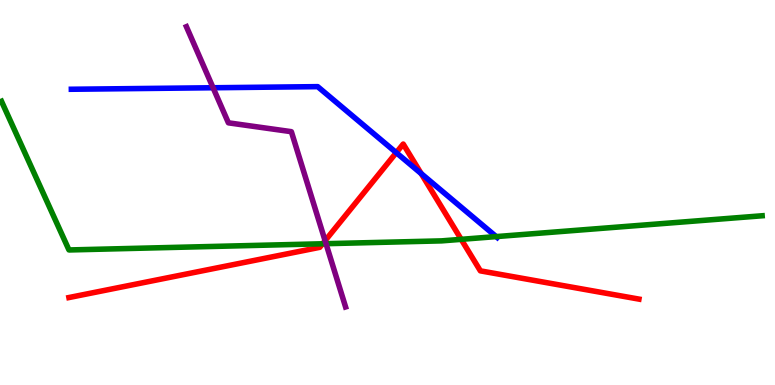[{'lines': ['blue', 'red'], 'intersections': [{'x': 5.11, 'y': 6.03}, {'x': 5.43, 'y': 5.49}]}, {'lines': ['green', 'red'], 'intersections': [{'x': 4.16, 'y': 3.67}, {'x': 5.95, 'y': 3.78}]}, {'lines': ['purple', 'red'], 'intersections': [{'x': 4.19, 'y': 3.75}]}, {'lines': ['blue', 'green'], 'intersections': [{'x': 6.4, 'y': 3.85}]}, {'lines': ['blue', 'purple'], 'intersections': [{'x': 2.75, 'y': 7.72}]}, {'lines': ['green', 'purple'], 'intersections': [{'x': 4.21, 'y': 3.67}]}]